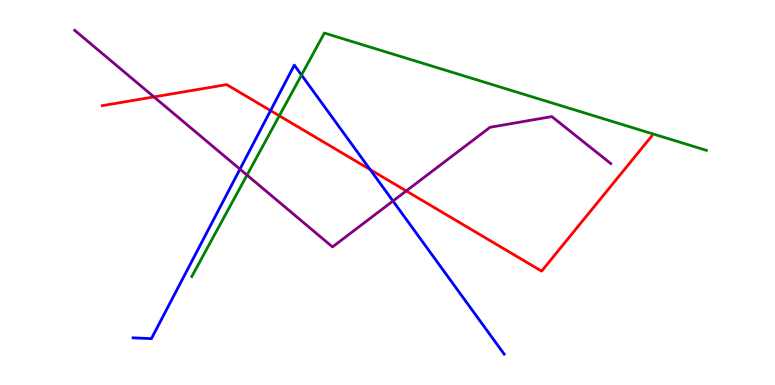[{'lines': ['blue', 'red'], 'intersections': [{'x': 3.49, 'y': 7.13}, {'x': 4.78, 'y': 5.6}]}, {'lines': ['green', 'red'], 'intersections': [{'x': 3.6, 'y': 6.99}]}, {'lines': ['purple', 'red'], 'intersections': [{'x': 1.99, 'y': 7.48}, {'x': 5.24, 'y': 5.04}]}, {'lines': ['blue', 'green'], 'intersections': [{'x': 3.89, 'y': 8.05}]}, {'lines': ['blue', 'purple'], 'intersections': [{'x': 3.1, 'y': 5.61}, {'x': 5.07, 'y': 4.78}]}, {'lines': ['green', 'purple'], 'intersections': [{'x': 3.19, 'y': 5.45}]}]